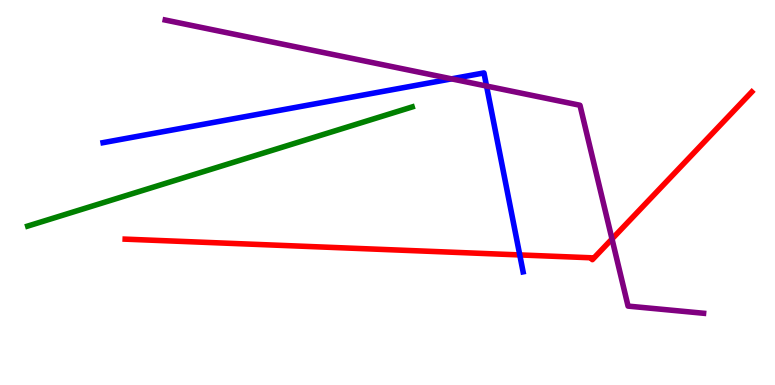[{'lines': ['blue', 'red'], 'intersections': [{'x': 6.71, 'y': 3.38}]}, {'lines': ['green', 'red'], 'intersections': []}, {'lines': ['purple', 'red'], 'intersections': [{'x': 7.9, 'y': 3.79}]}, {'lines': ['blue', 'green'], 'intersections': []}, {'lines': ['blue', 'purple'], 'intersections': [{'x': 5.83, 'y': 7.95}, {'x': 6.28, 'y': 7.76}]}, {'lines': ['green', 'purple'], 'intersections': []}]